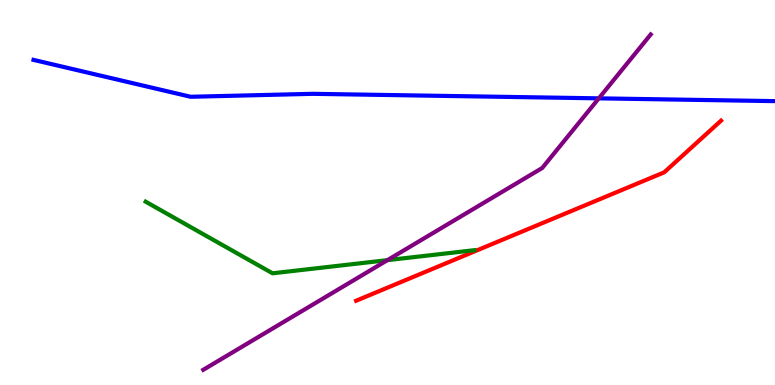[{'lines': ['blue', 'red'], 'intersections': []}, {'lines': ['green', 'red'], 'intersections': []}, {'lines': ['purple', 'red'], 'intersections': []}, {'lines': ['blue', 'green'], 'intersections': []}, {'lines': ['blue', 'purple'], 'intersections': [{'x': 7.73, 'y': 7.45}]}, {'lines': ['green', 'purple'], 'intersections': [{'x': 5.0, 'y': 3.24}]}]